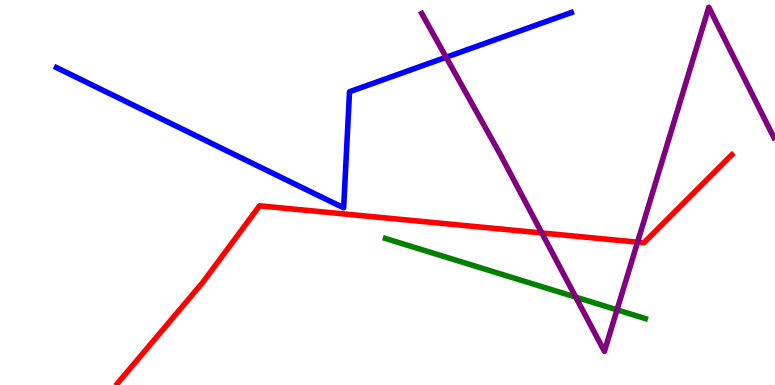[{'lines': ['blue', 'red'], 'intersections': []}, {'lines': ['green', 'red'], 'intersections': []}, {'lines': ['purple', 'red'], 'intersections': [{'x': 6.99, 'y': 3.95}, {'x': 8.23, 'y': 3.71}]}, {'lines': ['blue', 'green'], 'intersections': []}, {'lines': ['blue', 'purple'], 'intersections': [{'x': 5.76, 'y': 8.51}]}, {'lines': ['green', 'purple'], 'intersections': [{'x': 7.43, 'y': 2.28}, {'x': 7.96, 'y': 1.95}]}]